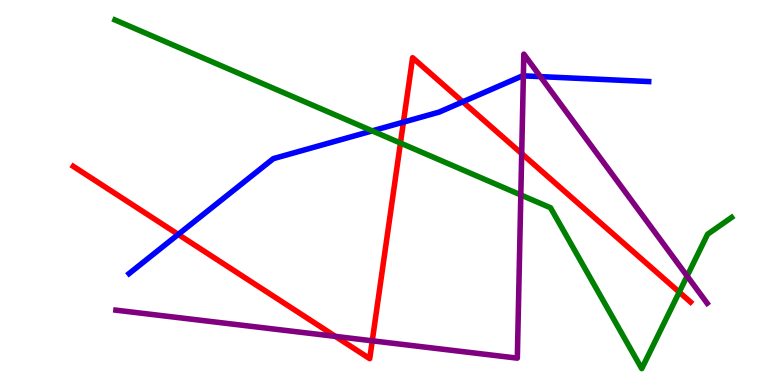[{'lines': ['blue', 'red'], 'intersections': [{'x': 2.3, 'y': 3.91}, {'x': 5.21, 'y': 6.83}, {'x': 5.97, 'y': 7.36}]}, {'lines': ['green', 'red'], 'intersections': [{'x': 5.17, 'y': 6.28}, {'x': 8.76, 'y': 2.41}]}, {'lines': ['purple', 'red'], 'intersections': [{'x': 4.33, 'y': 1.26}, {'x': 4.8, 'y': 1.15}, {'x': 6.73, 'y': 6.01}]}, {'lines': ['blue', 'green'], 'intersections': [{'x': 4.8, 'y': 6.6}]}, {'lines': ['blue', 'purple'], 'intersections': [{'x': 6.75, 'y': 8.03}, {'x': 6.97, 'y': 8.01}]}, {'lines': ['green', 'purple'], 'intersections': [{'x': 6.72, 'y': 4.94}, {'x': 8.87, 'y': 2.83}]}]